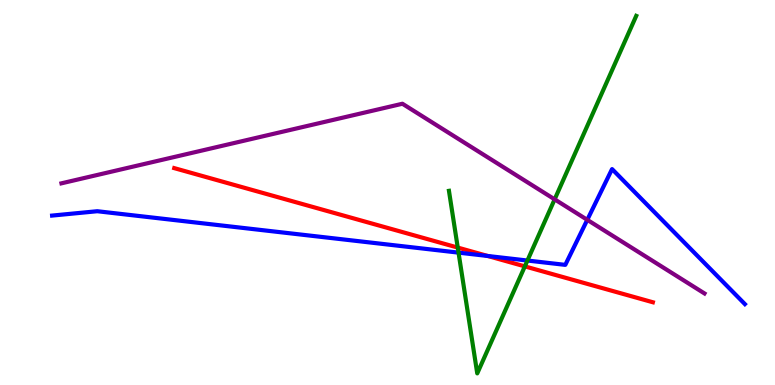[{'lines': ['blue', 'red'], 'intersections': [{'x': 6.29, 'y': 3.35}]}, {'lines': ['green', 'red'], 'intersections': [{'x': 5.91, 'y': 3.57}, {'x': 6.77, 'y': 3.08}]}, {'lines': ['purple', 'red'], 'intersections': []}, {'lines': ['blue', 'green'], 'intersections': [{'x': 5.92, 'y': 3.44}, {'x': 6.81, 'y': 3.23}]}, {'lines': ['blue', 'purple'], 'intersections': [{'x': 7.58, 'y': 4.29}]}, {'lines': ['green', 'purple'], 'intersections': [{'x': 7.16, 'y': 4.82}]}]